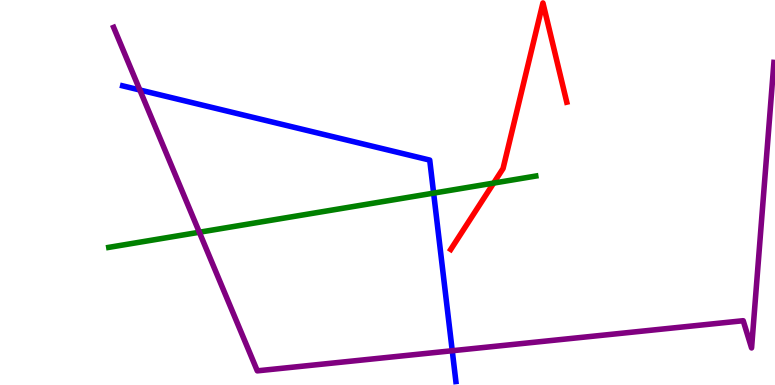[{'lines': ['blue', 'red'], 'intersections': []}, {'lines': ['green', 'red'], 'intersections': [{'x': 6.37, 'y': 5.24}]}, {'lines': ['purple', 'red'], 'intersections': []}, {'lines': ['blue', 'green'], 'intersections': [{'x': 5.6, 'y': 4.98}]}, {'lines': ['blue', 'purple'], 'intersections': [{'x': 1.8, 'y': 7.66}, {'x': 5.84, 'y': 0.89}]}, {'lines': ['green', 'purple'], 'intersections': [{'x': 2.57, 'y': 3.97}]}]